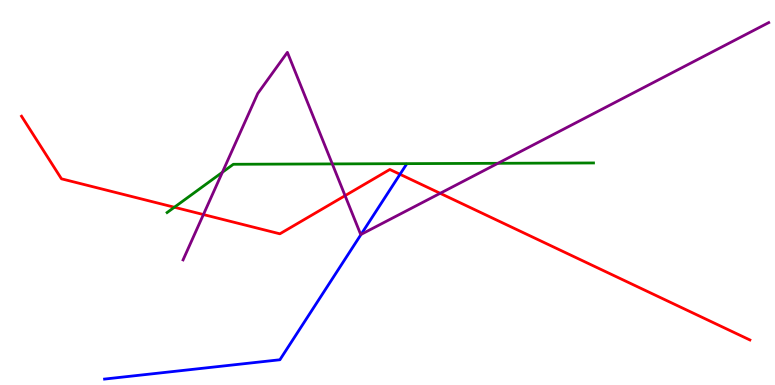[{'lines': ['blue', 'red'], 'intersections': [{'x': 5.16, 'y': 5.47}]}, {'lines': ['green', 'red'], 'intersections': [{'x': 2.25, 'y': 4.62}]}, {'lines': ['purple', 'red'], 'intersections': [{'x': 2.62, 'y': 4.43}, {'x': 4.45, 'y': 4.92}, {'x': 5.68, 'y': 4.98}]}, {'lines': ['blue', 'green'], 'intersections': []}, {'lines': ['blue', 'purple'], 'intersections': [{'x': 4.66, 'y': 3.91}]}, {'lines': ['green', 'purple'], 'intersections': [{'x': 2.87, 'y': 5.53}, {'x': 4.29, 'y': 5.74}, {'x': 6.42, 'y': 5.76}]}]